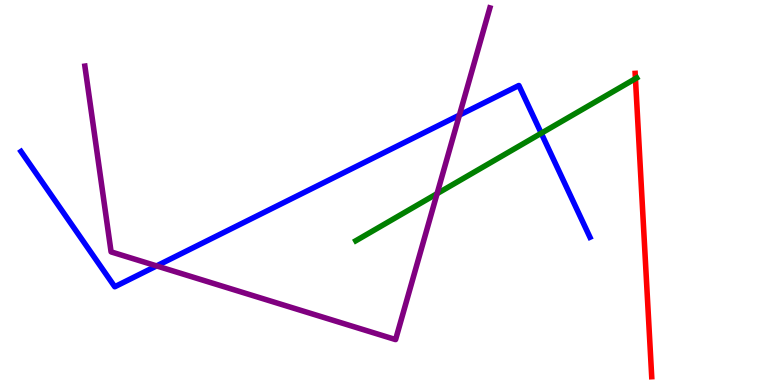[{'lines': ['blue', 'red'], 'intersections': []}, {'lines': ['green', 'red'], 'intersections': [{'x': 8.2, 'y': 7.96}]}, {'lines': ['purple', 'red'], 'intersections': []}, {'lines': ['blue', 'green'], 'intersections': [{'x': 6.98, 'y': 6.54}]}, {'lines': ['blue', 'purple'], 'intersections': [{'x': 2.02, 'y': 3.09}, {'x': 5.93, 'y': 7.01}]}, {'lines': ['green', 'purple'], 'intersections': [{'x': 5.64, 'y': 4.97}]}]